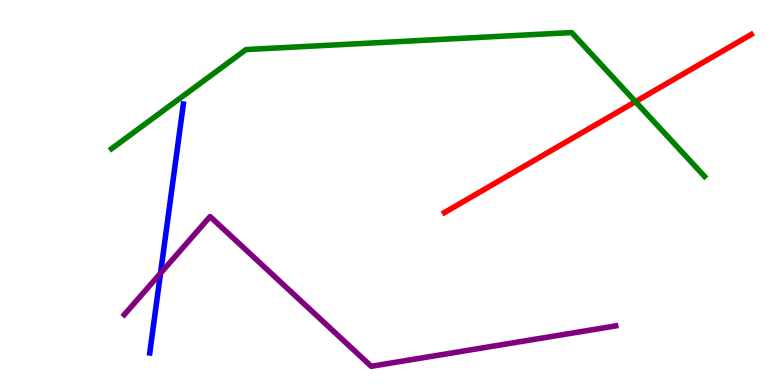[{'lines': ['blue', 'red'], 'intersections': []}, {'lines': ['green', 'red'], 'intersections': [{'x': 8.2, 'y': 7.36}]}, {'lines': ['purple', 'red'], 'intersections': []}, {'lines': ['blue', 'green'], 'intersections': []}, {'lines': ['blue', 'purple'], 'intersections': [{'x': 2.07, 'y': 2.9}]}, {'lines': ['green', 'purple'], 'intersections': []}]